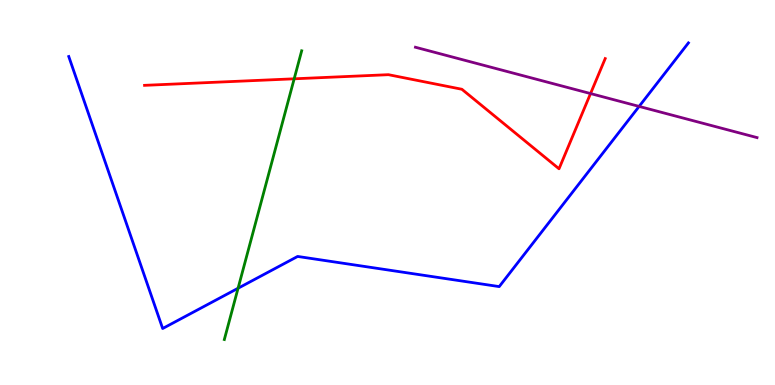[{'lines': ['blue', 'red'], 'intersections': []}, {'lines': ['green', 'red'], 'intersections': [{'x': 3.8, 'y': 7.95}]}, {'lines': ['purple', 'red'], 'intersections': [{'x': 7.62, 'y': 7.57}]}, {'lines': ['blue', 'green'], 'intersections': [{'x': 3.07, 'y': 2.51}]}, {'lines': ['blue', 'purple'], 'intersections': [{'x': 8.25, 'y': 7.24}]}, {'lines': ['green', 'purple'], 'intersections': []}]